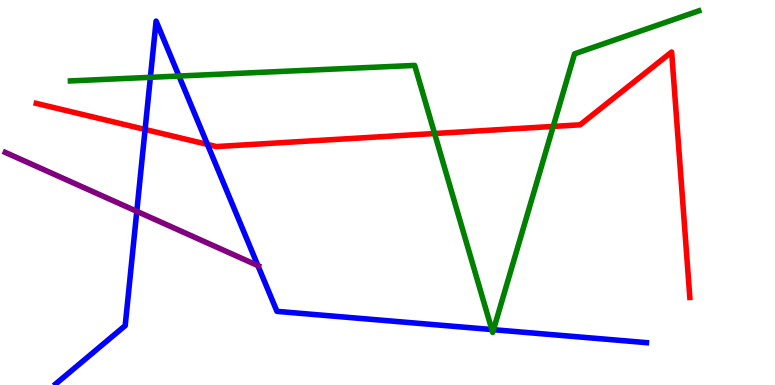[{'lines': ['blue', 'red'], 'intersections': [{'x': 1.87, 'y': 6.64}, {'x': 2.68, 'y': 6.25}]}, {'lines': ['green', 'red'], 'intersections': [{'x': 5.61, 'y': 6.53}, {'x': 7.14, 'y': 6.72}]}, {'lines': ['purple', 'red'], 'intersections': []}, {'lines': ['blue', 'green'], 'intersections': [{'x': 1.94, 'y': 7.99}, {'x': 2.31, 'y': 8.03}, {'x': 6.35, 'y': 1.44}, {'x': 6.37, 'y': 1.44}]}, {'lines': ['blue', 'purple'], 'intersections': [{'x': 1.77, 'y': 4.51}, {'x': 3.33, 'y': 3.1}]}, {'lines': ['green', 'purple'], 'intersections': []}]